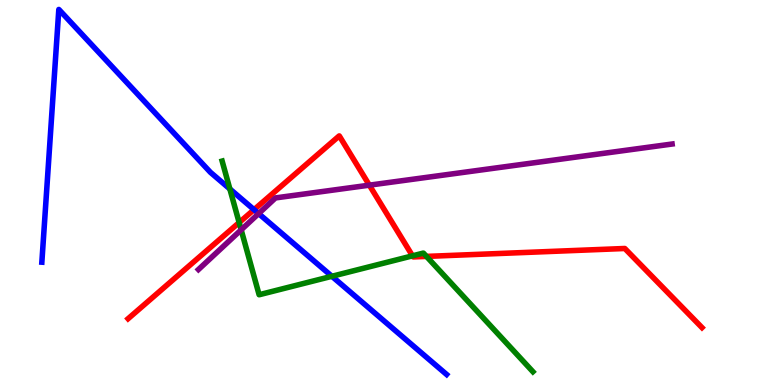[{'lines': ['blue', 'red'], 'intersections': [{'x': 3.28, 'y': 4.55}]}, {'lines': ['green', 'red'], 'intersections': [{'x': 3.09, 'y': 4.22}, {'x': 5.32, 'y': 3.35}, {'x': 5.5, 'y': 3.34}]}, {'lines': ['purple', 'red'], 'intersections': [{'x': 4.77, 'y': 5.19}]}, {'lines': ['blue', 'green'], 'intersections': [{'x': 2.97, 'y': 5.09}, {'x': 4.28, 'y': 2.82}]}, {'lines': ['blue', 'purple'], 'intersections': [{'x': 3.34, 'y': 4.45}]}, {'lines': ['green', 'purple'], 'intersections': [{'x': 3.11, 'y': 4.03}]}]